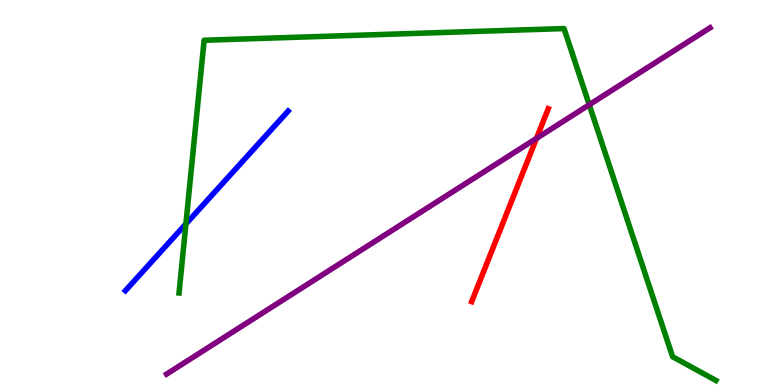[{'lines': ['blue', 'red'], 'intersections': []}, {'lines': ['green', 'red'], 'intersections': []}, {'lines': ['purple', 'red'], 'intersections': [{'x': 6.92, 'y': 6.41}]}, {'lines': ['blue', 'green'], 'intersections': [{'x': 2.4, 'y': 4.18}]}, {'lines': ['blue', 'purple'], 'intersections': []}, {'lines': ['green', 'purple'], 'intersections': [{'x': 7.6, 'y': 7.28}]}]